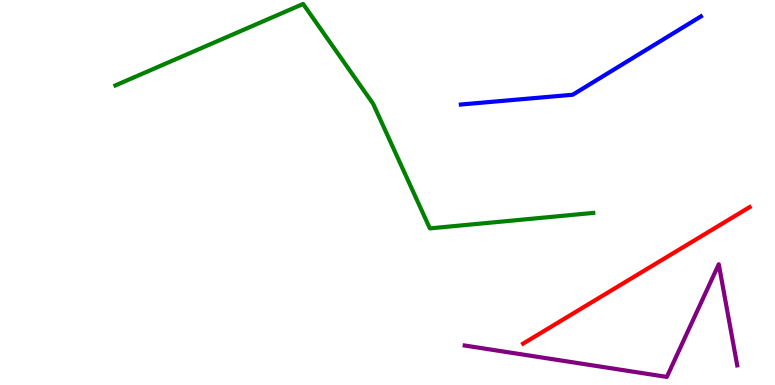[{'lines': ['blue', 'red'], 'intersections': []}, {'lines': ['green', 'red'], 'intersections': []}, {'lines': ['purple', 'red'], 'intersections': []}, {'lines': ['blue', 'green'], 'intersections': []}, {'lines': ['blue', 'purple'], 'intersections': []}, {'lines': ['green', 'purple'], 'intersections': []}]